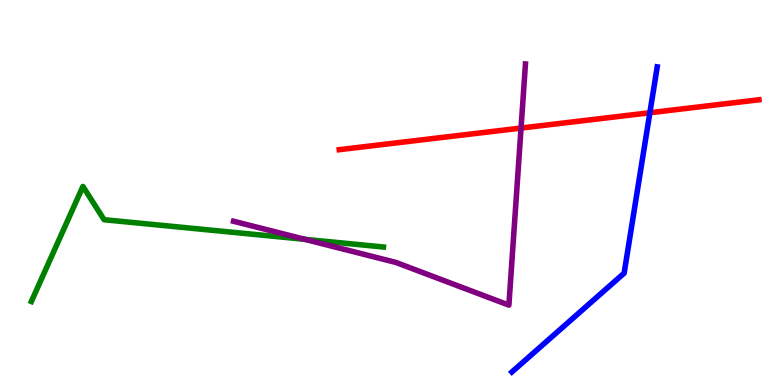[{'lines': ['blue', 'red'], 'intersections': [{'x': 8.39, 'y': 7.07}]}, {'lines': ['green', 'red'], 'intersections': []}, {'lines': ['purple', 'red'], 'intersections': [{'x': 6.72, 'y': 6.67}]}, {'lines': ['blue', 'green'], 'intersections': []}, {'lines': ['blue', 'purple'], 'intersections': []}, {'lines': ['green', 'purple'], 'intersections': [{'x': 3.93, 'y': 3.78}]}]